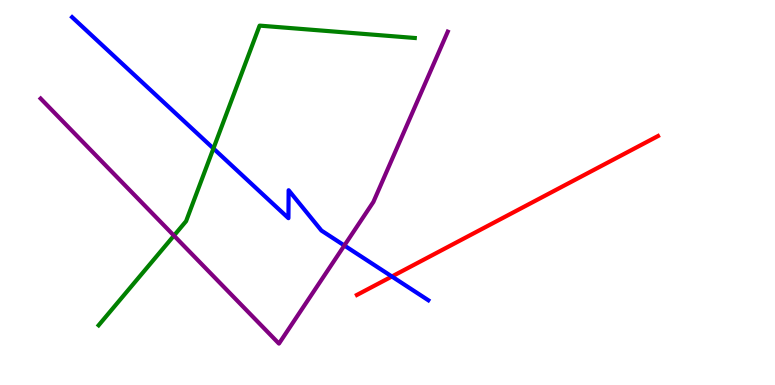[{'lines': ['blue', 'red'], 'intersections': [{'x': 5.06, 'y': 2.82}]}, {'lines': ['green', 'red'], 'intersections': []}, {'lines': ['purple', 'red'], 'intersections': []}, {'lines': ['blue', 'green'], 'intersections': [{'x': 2.75, 'y': 6.14}]}, {'lines': ['blue', 'purple'], 'intersections': [{'x': 4.44, 'y': 3.62}]}, {'lines': ['green', 'purple'], 'intersections': [{'x': 2.24, 'y': 3.88}]}]